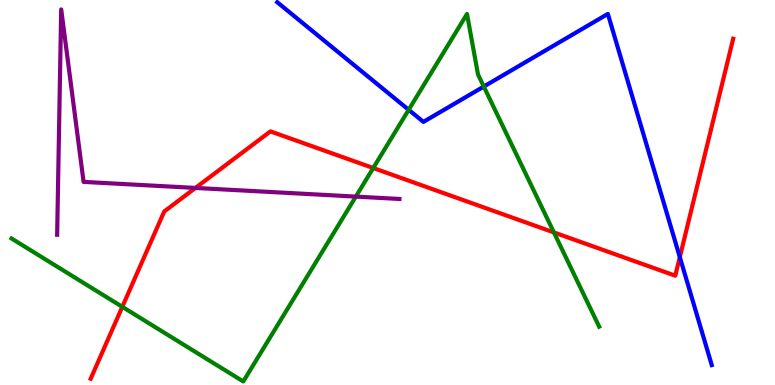[{'lines': ['blue', 'red'], 'intersections': [{'x': 8.77, 'y': 3.32}]}, {'lines': ['green', 'red'], 'intersections': [{'x': 1.58, 'y': 2.03}, {'x': 4.82, 'y': 5.64}, {'x': 7.15, 'y': 3.96}]}, {'lines': ['purple', 'red'], 'intersections': [{'x': 2.52, 'y': 5.12}]}, {'lines': ['blue', 'green'], 'intersections': [{'x': 5.27, 'y': 7.15}, {'x': 6.24, 'y': 7.75}]}, {'lines': ['blue', 'purple'], 'intersections': []}, {'lines': ['green', 'purple'], 'intersections': [{'x': 4.59, 'y': 4.89}]}]